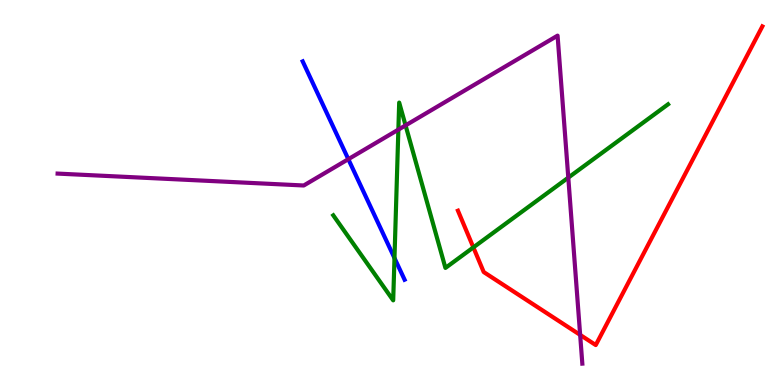[{'lines': ['blue', 'red'], 'intersections': []}, {'lines': ['green', 'red'], 'intersections': [{'x': 6.11, 'y': 3.57}]}, {'lines': ['purple', 'red'], 'intersections': [{'x': 7.49, 'y': 1.3}]}, {'lines': ['blue', 'green'], 'intersections': [{'x': 5.09, 'y': 3.3}]}, {'lines': ['blue', 'purple'], 'intersections': [{'x': 4.49, 'y': 5.87}]}, {'lines': ['green', 'purple'], 'intersections': [{'x': 5.14, 'y': 6.63}, {'x': 5.23, 'y': 6.74}, {'x': 7.33, 'y': 5.39}]}]